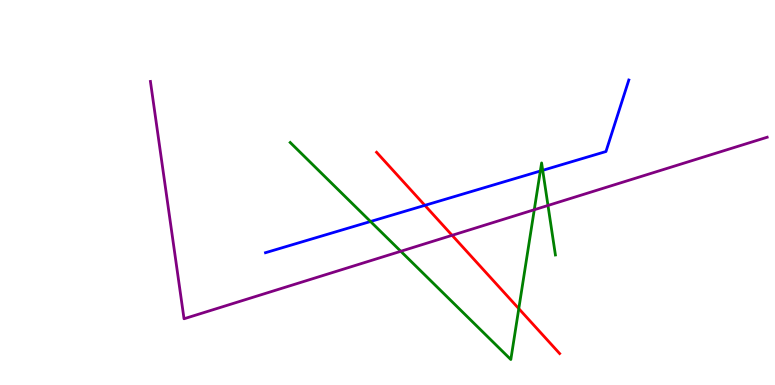[{'lines': ['blue', 'red'], 'intersections': [{'x': 5.48, 'y': 4.67}]}, {'lines': ['green', 'red'], 'intersections': [{'x': 6.69, 'y': 1.98}]}, {'lines': ['purple', 'red'], 'intersections': [{'x': 5.83, 'y': 3.89}]}, {'lines': ['blue', 'green'], 'intersections': [{'x': 4.78, 'y': 4.25}, {'x': 6.97, 'y': 5.56}, {'x': 7.0, 'y': 5.58}]}, {'lines': ['blue', 'purple'], 'intersections': []}, {'lines': ['green', 'purple'], 'intersections': [{'x': 5.17, 'y': 3.47}, {'x': 6.89, 'y': 4.55}, {'x': 7.07, 'y': 4.66}]}]